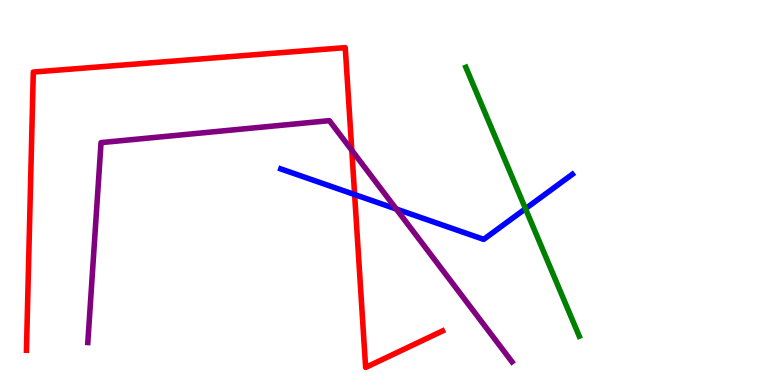[{'lines': ['blue', 'red'], 'intersections': [{'x': 4.58, 'y': 4.95}]}, {'lines': ['green', 'red'], 'intersections': []}, {'lines': ['purple', 'red'], 'intersections': [{'x': 4.54, 'y': 6.1}]}, {'lines': ['blue', 'green'], 'intersections': [{'x': 6.78, 'y': 4.58}]}, {'lines': ['blue', 'purple'], 'intersections': [{'x': 5.11, 'y': 4.57}]}, {'lines': ['green', 'purple'], 'intersections': []}]